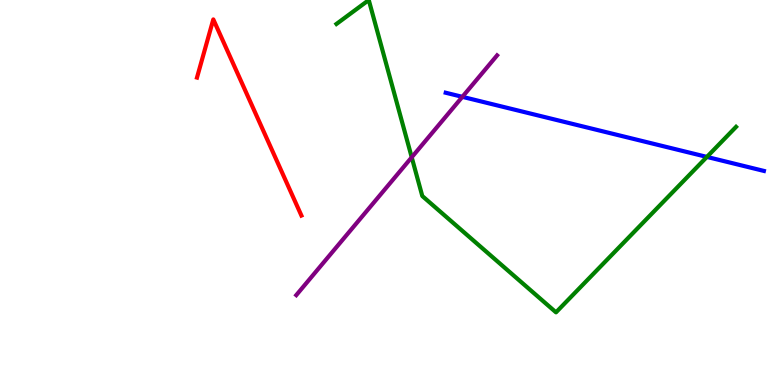[{'lines': ['blue', 'red'], 'intersections': []}, {'lines': ['green', 'red'], 'intersections': []}, {'lines': ['purple', 'red'], 'intersections': []}, {'lines': ['blue', 'green'], 'intersections': [{'x': 9.12, 'y': 5.92}]}, {'lines': ['blue', 'purple'], 'intersections': [{'x': 5.97, 'y': 7.48}]}, {'lines': ['green', 'purple'], 'intersections': [{'x': 5.31, 'y': 5.91}]}]